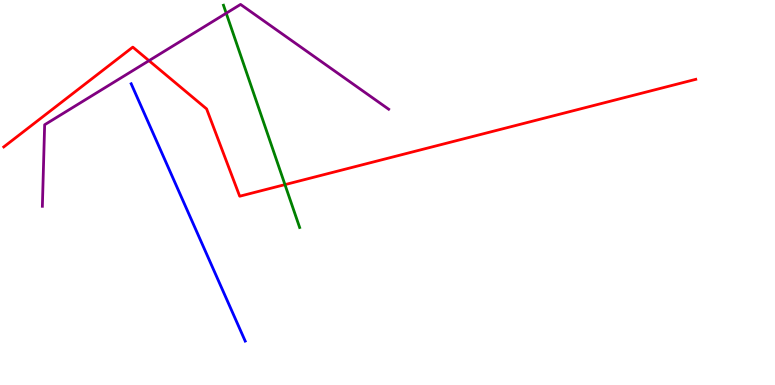[{'lines': ['blue', 'red'], 'intersections': []}, {'lines': ['green', 'red'], 'intersections': [{'x': 3.68, 'y': 5.2}]}, {'lines': ['purple', 'red'], 'intersections': [{'x': 1.92, 'y': 8.42}]}, {'lines': ['blue', 'green'], 'intersections': []}, {'lines': ['blue', 'purple'], 'intersections': []}, {'lines': ['green', 'purple'], 'intersections': [{'x': 2.92, 'y': 9.66}]}]